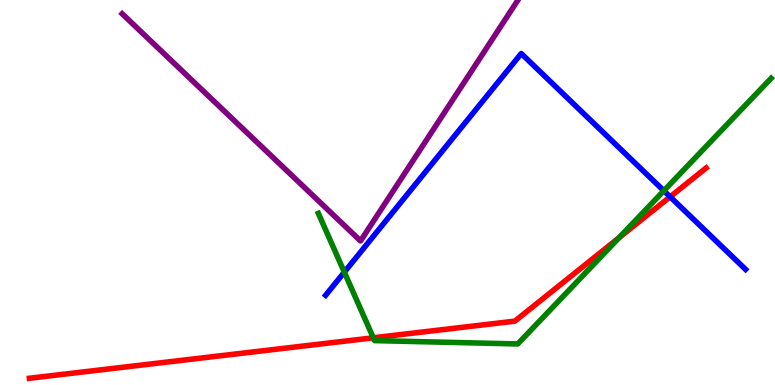[{'lines': ['blue', 'red'], 'intersections': [{'x': 8.65, 'y': 4.89}]}, {'lines': ['green', 'red'], 'intersections': [{'x': 4.82, 'y': 1.23}, {'x': 7.99, 'y': 3.83}]}, {'lines': ['purple', 'red'], 'intersections': []}, {'lines': ['blue', 'green'], 'intersections': [{'x': 4.44, 'y': 2.93}, {'x': 8.57, 'y': 5.05}]}, {'lines': ['blue', 'purple'], 'intersections': []}, {'lines': ['green', 'purple'], 'intersections': []}]